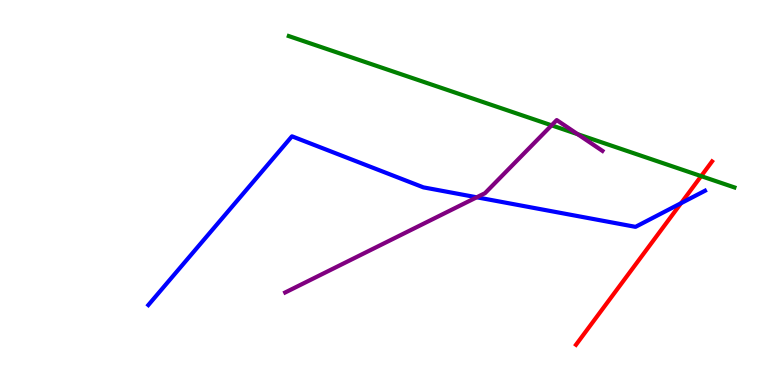[{'lines': ['blue', 'red'], 'intersections': [{'x': 8.79, 'y': 4.72}]}, {'lines': ['green', 'red'], 'intersections': [{'x': 9.05, 'y': 5.43}]}, {'lines': ['purple', 'red'], 'intersections': []}, {'lines': ['blue', 'green'], 'intersections': []}, {'lines': ['blue', 'purple'], 'intersections': [{'x': 6.15, 'y': 4.88}]}, {'lines': ['green', 'purple'], 'intersections': [{'x': 7.12, 'y': 6.74}, {'x': 7.45, 'y': 6.51}]}]